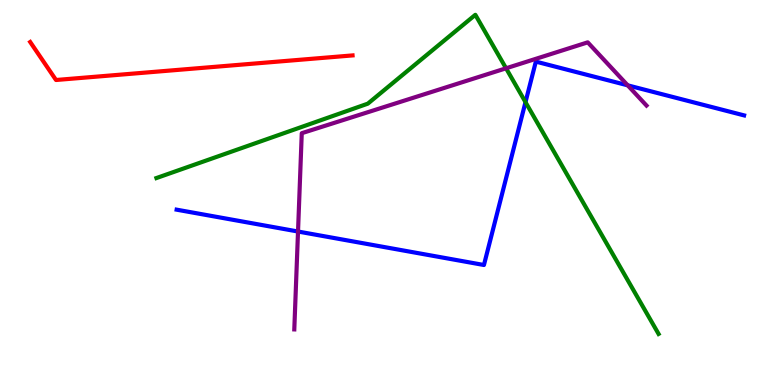[{'lines': ['blue', 'red'], 'intersections': []}, {'lines': ['green', 'red'], 'intersections': []}, {'lines': ['purple', 'red'], 'intersections': []}, {'lines': ['blue', 'green'], 'intersections': [{'x': 6.78, 'y': 7.35}]}, {'lines': ['blue', 'purple'], 'intersections': [{'x': 3.85, 'y': 3.99}, {'x': 8.1, 'y': 7.78}]}, {'lines': ['green', 'purple'], 'intersections': [{'x': 6.53, 'y': 8.23}]}]